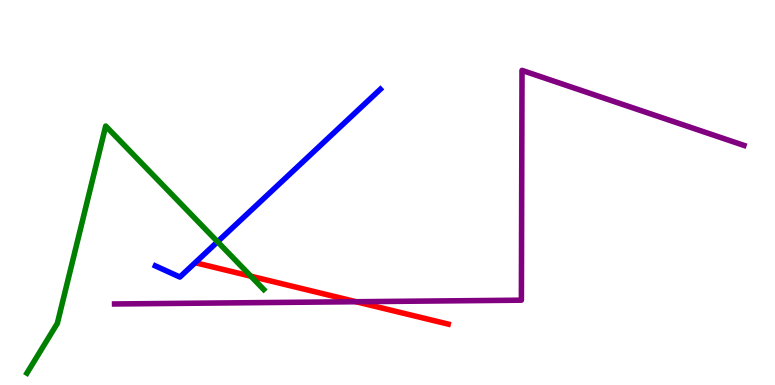[{'lines': ['blue', 'red'], 'intersections': []}, {'lines': ['green', 'red'], 'intersections': [{'x': 3.24, 'y': 2.83}]}, {'lines': ['purple', 'red'], 'intersections': [{'x': 4.59, 'y': 2.16}]}, {'lines': ['blue', 'green'], 'intersections': [{'x': 2.81, 'y': 3.72}]}, {'lines': ['blue', 'purple'], 'intersections': []}, {'lines': ['green', 'purple'], 'intersections': []}]